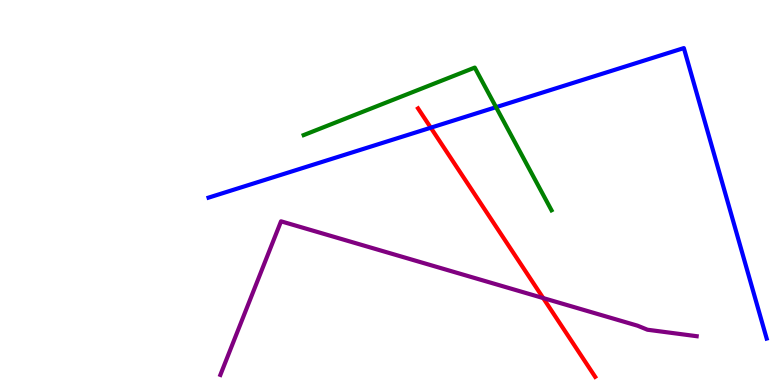[{'lines': ['blue', 'red'], 'intersections': [{'x': 5.56, 'y': 6.68}]}, {'lines': ['green', 'red'], 'intersections': []}, {'lines': ['purple', 'red'], 'intersections': [{'x': 7.01, 'y': 2.26}]}, {'lines': ['blue', 'green'], 'intersections': [{'x': 6.4, 'y': 7.22}]}, {'lines': ['blue', 'purple'], 'intersections': []}, {'lines': ['green', 'purple'], 'intersections': []}]